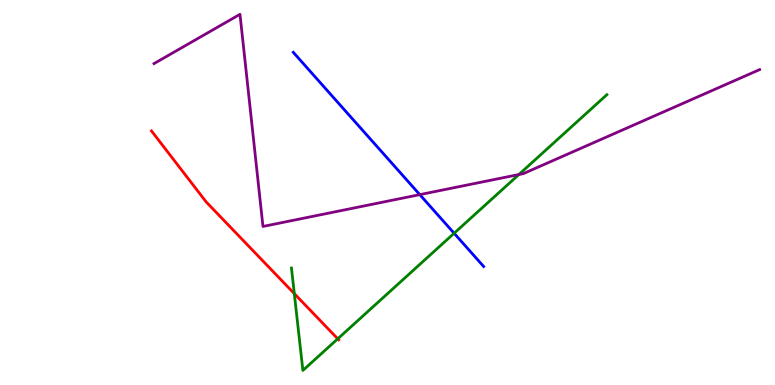[{'lines': ['blue', 'red'], 'intersections': []}, {'lines': ['green', 'red'], 'intersections': [{'x': 3.8, 'y': 2.37}, {'x': 4.36, 'y': 1.2}]}, {'lines': ['purple', 'red'], 'intersections': []}, {'lines': ['blue', 'green'], 'intersections': [{'x': 5.86, 'y': 3.94}]}, {'lines': ['blue', 'purple'], 'intersections': [{'x': 5.42, 'y': 4.94}]}, {'lines': ['green', 'purple'], 'intersections': [{'x': 6.7, 'y': 5.47}]}]